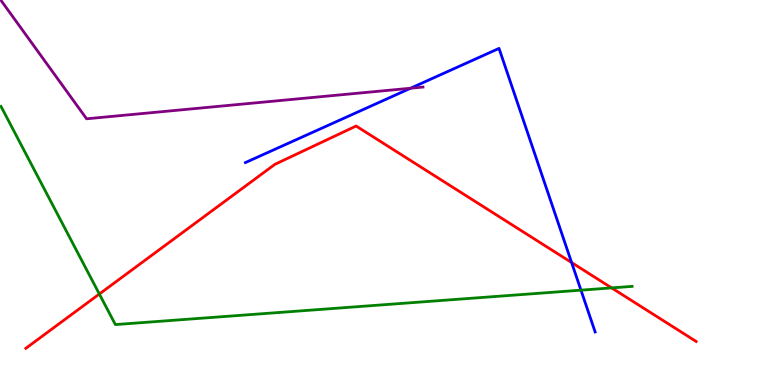[{'lines': ['blue', 'red'], 'intersections': [{'x': 7.38, 'y': 3.18}]}, {'lines': ['green', 'red'], 'intersections': [{'x': 1.28, 'y': 2.36}, {'x': 7.89, 'y': 2.52}]}, {'lines': ['purple', 'red'], 'intersections': []}, {'lines': ['blue', 'green'], 'intersections': [{'x': 7.5, 'y': 2.46}]}, {'lines': ['blue', 'purple'], 'intersections': [{'x': 5.3, 'y': 7.71}]}, {'lines': ['green', 'purple'], 'intersections': []}]